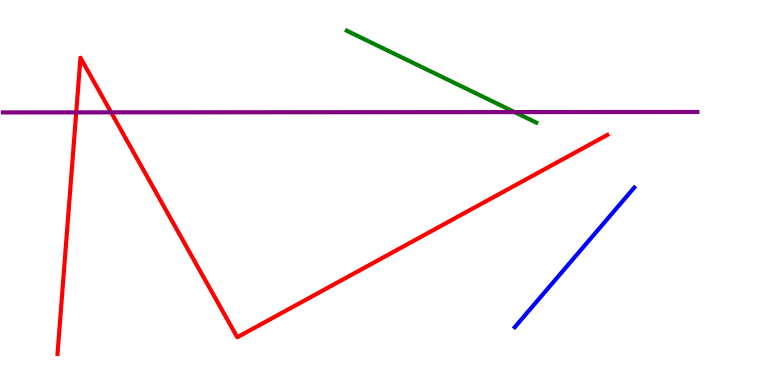[{'lines': ['blue', 'red'], 'intersections': []}, {'lines': ['green', 'red'], 'intersections': []}, {'lines': ['purple', 'red'], 'intersections': [{'x': 0.984, 'y': 7.08}, {'x': 1.43, 'y': 7.08}]}, {'lines': ['blue', 'green'], 'intersections': []}, {'lines': ['blue', 'purple'], 'intersections': []}, {'lines': ['green', 'purple'], 'intersections': [{'x': 6.64, 'y': 7.09}]}]